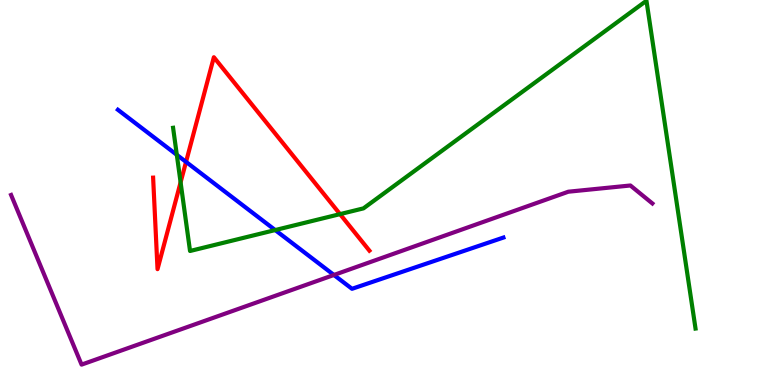[{'lines': ['blue', 'red'], 'intersections': [{'x': 2.4, 'y': 5.8}]}, {'lines': ['green', 'red'], 'intersections': [{'x': 2.33, 'y': 5.26}, {'x': 4.39, 'y': 4.44}]}, {'lines': ['purple', 'red'], 'intersections': []}, {'lines': ['blue', 'green'], 'intersections': [{'x': 2.28, 'y': 5.98}, {'x': 3.55, 'y': 4.02}]}, {'lines': ['blue', 'purple'], 'intersections': [{'x': 4.31, 'y': 2.86}]}, {'lines': ['green', 'purple'], 'intersections': []}]